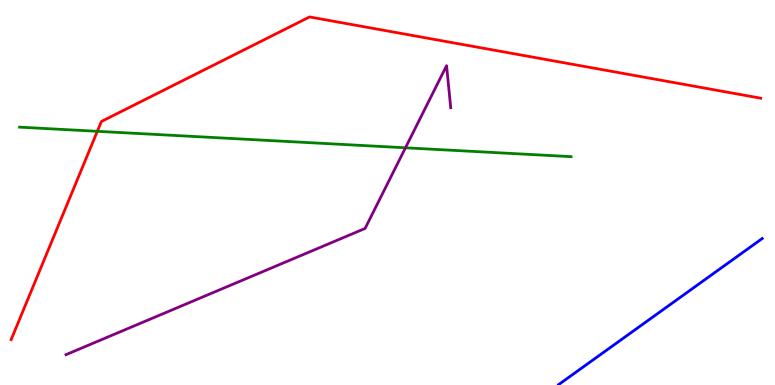[{'lines': ['blue', 'red'], 'intersections': []}, {'lines': ['green', 'red'], 'intersections': [{'x': 1.26, 'y': 6.59}]}, {'lines': ['purple', 'red'], 'intersections': []}, {'lines': ['blue', 'green'], 'intersections': []}, {'lines': ['blue', 'purple'], 'intersections': []}, {'lines': ['green', 'purple'], 'intersections': [{'x': 5.23, 'y': 6.16}]}]